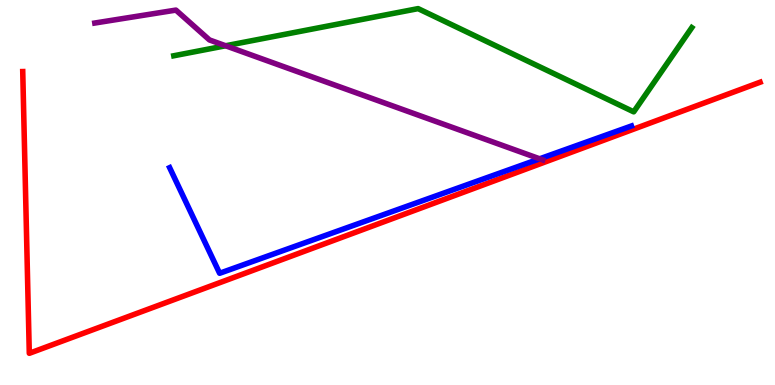[{'lines': ['blue', 'red'], 'intersections': []}, {'lines': ['green', 'red'], 'intersections': []}, {'lines': ['purple', 'red'], 'intersections': []}, {'lines': ['blue', 'green'], 'intersections': []}, {'lines': ['blue', 'purple'], 'intersections': [{'x': 6.96, 'y': 5.87}]}, {'lines': ['green', 'purple'], 'intersections': [{'x': 2.91, 'y': 8.81}]}]